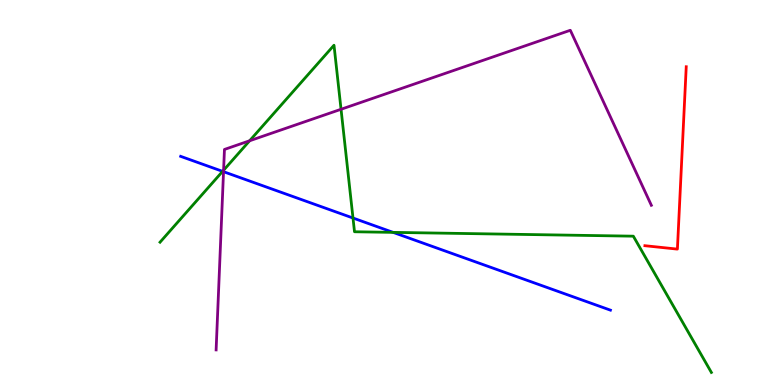[{'lines': ['blue', 'red'], 'intersections': []}, {'lines': ['green', 'red'], 'intersections': []}, {'lines': ['purple', 'red'], 'intersections': []}, {'lines': ['blue', 'green'], 'intersections': [{'x': 2.87, 'y': 5.55}, {'x': 4.55, 'y': 4.34}, {'x': 5.07, 'y': 3.96}]}, {'lines': ['blue', 'purple'], 'intersections': [{'x': 2.88, 'y': 5.54}]}, {'lines': ['green', 'purple'], 'intersections': [{'x': 2.89, 'y': 5.58}, {'x': 3.22, 'y': 6.34}, {'x': 4.4, 'y': 7.16}]}]